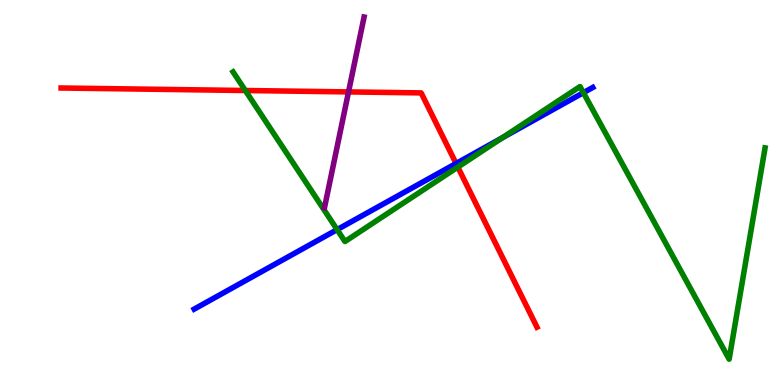[{'lines': ['blue', 'red'], 'intersections': [{'x': 5.88, 'y': 5.75}]}, {'lines': ['green', 'red'], 'intersections': [{'x': 3.17, 'y': 7.65}, {'x': 5.91, 'y': 5.66}]}, {'lines': ['purple', 'red'], 'intersections': [{'x': 4.5, 'y': 7.61}]}, {'lines': ['blue', 'green'], 'intersections': [{'x': 4.35, 'y': 4.04}, {'x': 6.48, 'y': 6.42}, {'x': 7.53, 'y': 7.59}]}, {'lines': ['blue', 'purple'], 'intersections': []}, {'lines': ['green', 'purple'], 'intersections': []}]